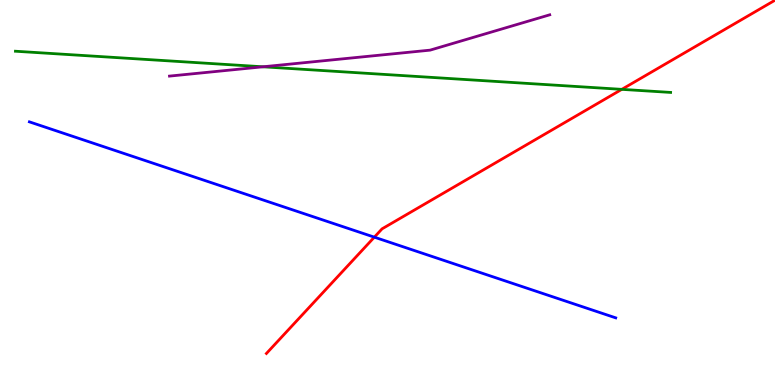[{'lines': ['blue', 'red'], 'intersections': [{'x': 4.83, 'y': 3.84}]}, {'lines': ['green', 'red'], 'intersections': [{'x': 8.02, 'y': 7.68}]}, {'lines': ['purple', 'red'], 'intersections': []}, {'lines': ['blue', 'green'], 'intersections': []}, {'lines': ['blue', 'purple'], 'intersections': []}, {'lines': ['green', 'purple'], 'intersections': [{'x': 3.39, 'y': 8.27}]}]